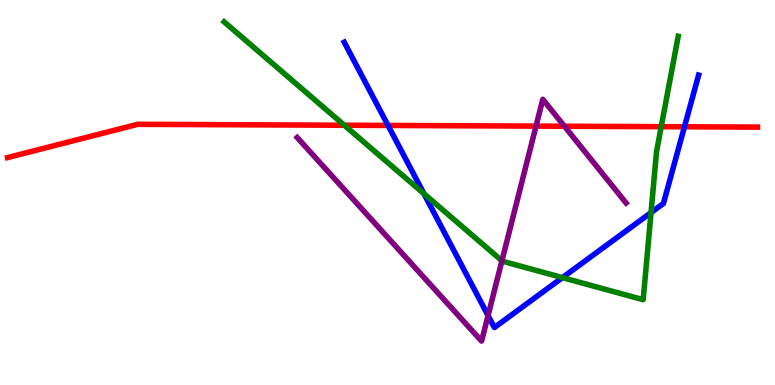[{'lines': ['blue', 'red'], 'intersections': [{'x': 5.01, 'y': 6.74}, {'x': 8.83, 'y': 6.71}]}, {'lines': ['green', 'red'], 'intersections': [{'x': 4.44, 'y': 6.75}, {'x': 8.53, 'y': 6.71}]}, {'lines': ['purple', 'red'], 'intersections': [{'x': 6.92, 'y': 6.72}, {'x': 7.28, 'y': 6.72}]}, {'lines': ['blue', 'green'], 'intersections': [{'x': 5.47, 'y': 4.97}, {'x': 7.26, 'y': 2.79}, {'x': 8.4, 'y': 4.48}]}, {'lines': ['blue', 'purple'], 'intersections': [{'x': 6.3, 'y': 1.8}]}, {'lines': ['green', 'purple'], 'intersections': [{'x': 6.48, 'y': 3.23}]}]